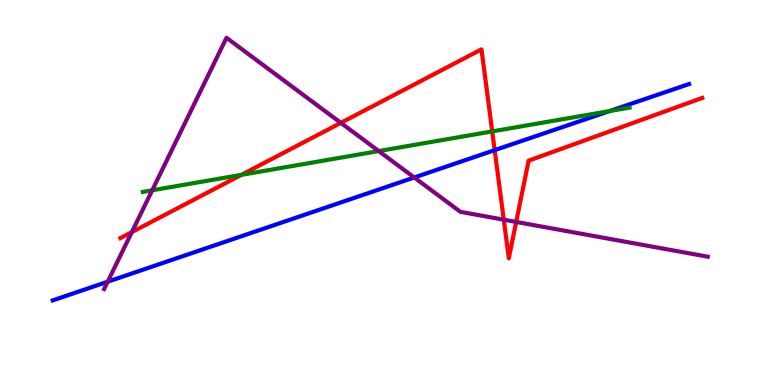[{'lines': ['blue', 'red'], 'intersections': [{'x': 6.38, 'y': 6.1}]}, {'lines': ['green', 'red'], 'intersections': [{'x': 3.11, 'y': 5.46}, {'x': 6.35, 'y': 6.59}]}, {'lines': ['purple', 'red'], 'intersections': [{'x': 1.7, 'y': 3.97}, {'x': 4.4, 'y': 6.81}, {'x': 6.5, 'y': 4.29}, {'x': 6.66, 'y': 4.24}]}, {'lines': ['blue', 'green'], 'intersections': [{'x': 7.87, 'y': 7.12}]}, {'lines': ['blue', 'purple'], 'intersections': [{'x': 1.39, 'y': 2.68}, {'x': 5.35, 'y': 5.39}]}, {'lines': ['green', 'purple'], 'intersections': [{'x': 1.96, 'y': 5.06}, {'x': 4.89, 'y': 6.08}]}]